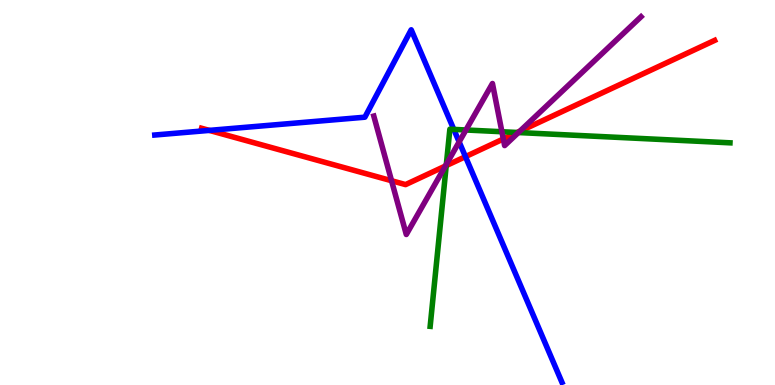[{'lines': ['blue', 'red'], 'intersections': [{'x': 2.7, 'y': 6.61}, {'x': 6.01, 'y': 5.93}]}, {'lines': ['green', 'red'], 'intersections': [{'x': 5.76, 'y': 5.7}, {'x': 6.67, 'y': 6.56}]}, {'lines': ['purple', 'red'], 'intersections': [{'x': 5.05, 'y': 5.31}, {'x': 5.75, 'y': 5.69}, {'x': 6.49, 'y': 6.39}, {'x': 6.71, 'y': 6.59}]}, {'lines': ['blue', 'green'], 'intersections': [{'x': 5.86, 'y': 6.64}]}, {'lines': ['blue', 'purple'], 'intersections': [{'x': 5.92, 'y': 6.31}]}, {'lines': ['green', 'purple'], 'intersections': [{'x': 5.76, 'y': 5.73}, {'x': 6.01, 'y': 6.62}, {'x': 6.48, 'y': 6.58}, {'x': 6.69, 'y': 6.56}]}]